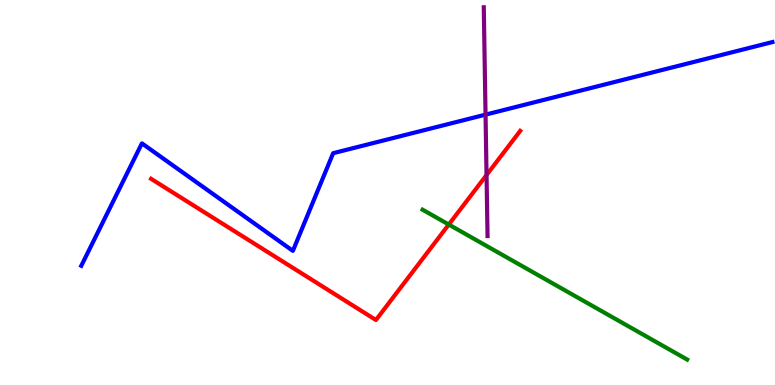[{'lines': ['blue', 'red'], 'intersections': []}, {'lines': ['green', 'red'], 'intersections': [{'x': 5.79, 'y': 4.17}]}, {'lines': ['purple', 'red'], 'intersections': [{'x': 6.28, 'y': 5.45}]}, {'lines': ['blue', 'green'], 'intersections': []}, {'lines': ['blue', 'purple'], 'intersections': [{'x': 6.27, 'y': 7.02}]}, {'lines': ['green', 'purple'], 'intersections': []}]